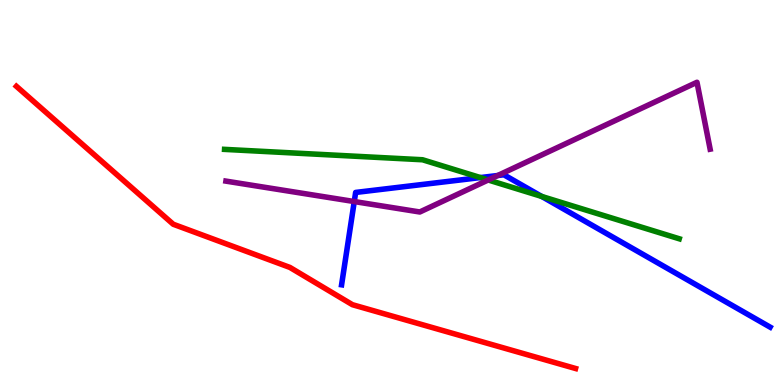[{'lines': ['blue', 'red'], 'intersections': []}, {'lines': ['green', 'red'], 'intersections': []}, {'lines': ['purple', 'red'], 'intersections': []}, {'lines': ['blue', 'green'], 'intersections': [{'x': 6.2, 'y': 5.39}, {'x': 6.99, 'y': 4.9}]}, {'lines': ['blue', 'purple'], 'intersections': [{'x': 4.57, 'y': 4.76}, {'x': 6.42, 'y': 5.44}]}, {'lines': ['green', 'purple'], 'intersections': [{'x': 6.3, 'y': 5.33}]}]